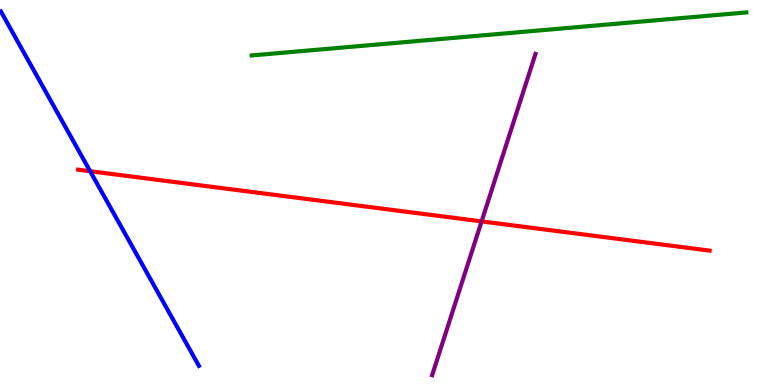[{'lines': ['blue', 'red'], 'intersections': [{'x': 1.16, 'y': 5.55}]}, {'lines': ['green', 'red'], 'intersections': []}, {'lines': ['purple', 'red'], 'intersections': [{'x': 6.21, 'y': 4.25}]}, {'lines': ['blue', 'green'], 'intersections': []}, {'lines': ['blue', 'purple'], 'intersections': []}, {'lines': ['green', 'purple'], 'intersections': []}]